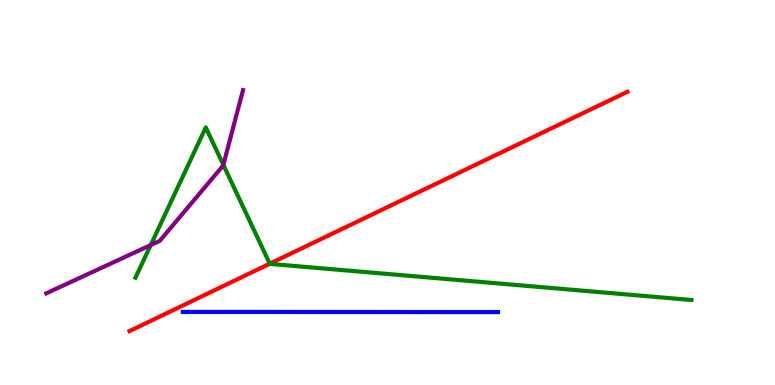[{'lines': ['blue', 'red'], 'intersections': []}, {'lines': ['green', 'red'], 'intersections': [{'x': 3.48, 'y': 3.15}]}, {'lines': ['purple', 'red'], 'intersections': []}, {'lines': ['blue', 'green'], 'intersections': []}, {'lines': ['blue', 'purple'], 'intersections': []}, {'lines': ['green', 'purple'], 'intersections': [{'x': 1.94, 'y': 3.63}, {'x': 2.88, 'y': 5.72}]}]